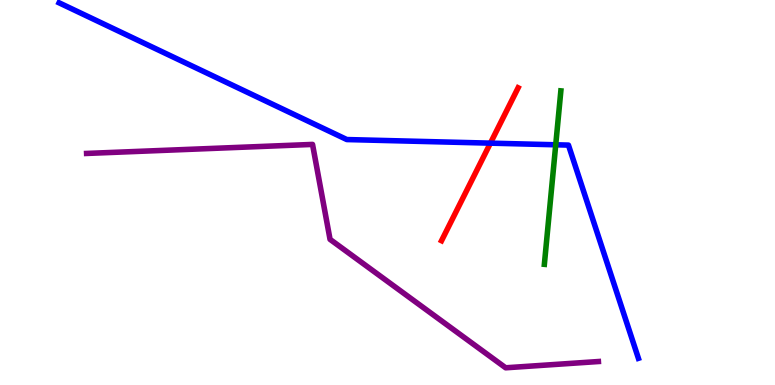[{'lines': ['blue', 'red'], 'intersections': [{'x': 6.33, 'y': 6.28}]}, {'lines': ['green', 'red'], 'intersections': []}, {'lines': ['purple', 'red'], 'intersections': []}, {'lines': ['blue', 'green'], 'intersections': [{'x': 7.17, 'y': 6.24}]}, {'lines': ['blue', 'purple'], 'intersections': []}, {'lines': ['green', 'purple'], 'intersections': []}]